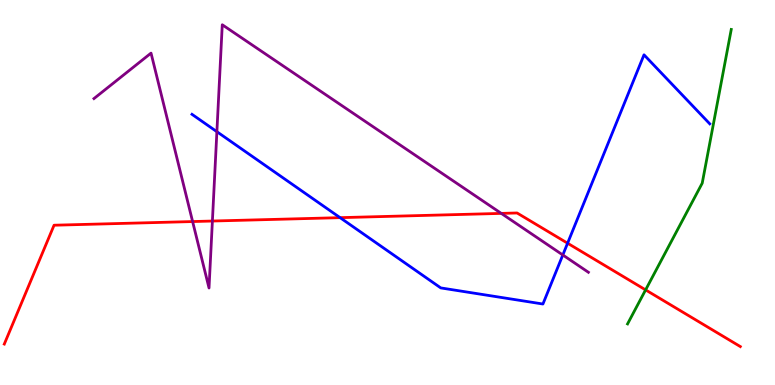[{'lines': ['blue', 'red'], 'intersections': [{'x': 4.39, 'y': 4.35}, {'x': 7.32, 'y': 3.68}]}, {'lines': ['green', 'red'], 'intersections': [{'x': 8.33, 'y': 2.47}]}, {'lines': ['purple', 'red'], 'intersections': [{'x': 2.49, 'y': 4.25}, {'x': 2.74, 'y': 4.26}, {'x': 6.47, 'y': 4.46}]}, {'lines': ['blue', 'green'], 'intersections': []}, {'lines': ['blue', 'purple'], 'intersections': [{'x': 2.8, 'y': 6.58}, {'x': 7.26, 'y': 3.38}]}, {'lines': ['green', 'purple'], 'intersections': []}]